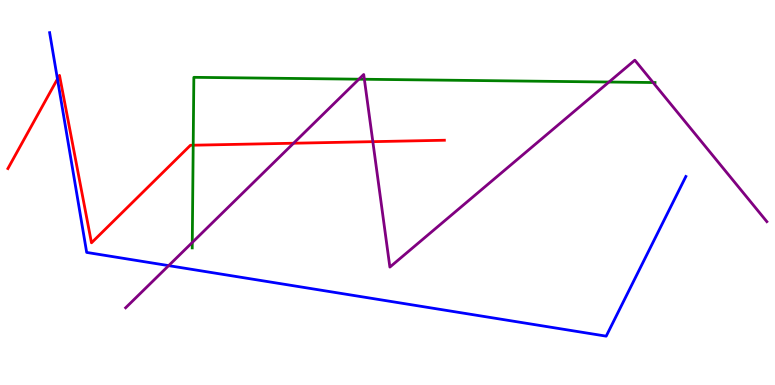[{'lines': ['blue', 'red'], 'intersections': [{'x': 0.741, 'y': 7.95}]}, {'lines': ['green', 'red'], 'intersections': [{'x': 2.49, 'y': 6.23}]}, {'lines': ['purple', 'red'], 'intersections': [{'x': 3.79, 'y': 6.28}, {'x': 4.81, 'y': 6.32}]}, {'lines': ['blue', 'green'], 'intersections': []}, {'lines': ['blue', 'purple'], 'intersections': [{'x': 2.18, 'y': 3.1}]}, {'lines': ['green', 'purple'], 'intersections': [{'x': 2.48, 'y': 3.7}, {'x': 4.63, 'y': 7.94}, {'x': 4.7, 'y': 7.94}, {'x': 7.86, 'y': 7.87}, {'x': 8.43, 'y': 7.86}]}]